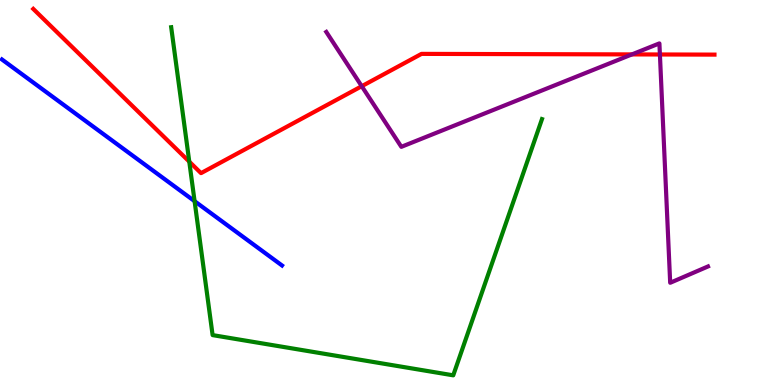[{'lines': ['blue', 'red'], 'intersections': []}, {'lines': ['green', 'red'], 'intersections': [{'x': 2.44, 'y': 5.8}]}, {'lines': ['purple', 'red'], 'intersections': [{'x': 4.67, 'y': 7.76}, {'x': 8.15, 'y': 8.59}, {'x': 8.51, 'y': 8.58}]}, {'lines': ['blue', 'green'], 'intersections': [{'x': 2.51, 'y': 4.77}]}, {'lines': ['blue', 'purple'], 'intersections': []}, {'lines': ['green', 'purple'], 'intersections': []}]